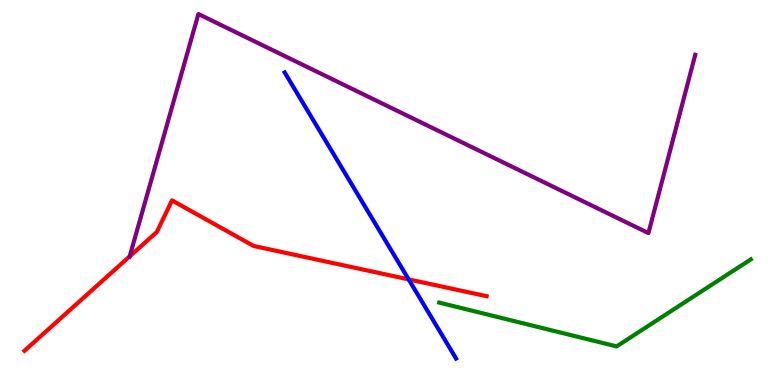[{'lines': ['blue', 'red'], 'intersections': [{'x': 5.27, 'y': 2.74}]}, {'lines': ['green', 'red'], 'intersections': []}, {'lines': ['purple', 'red'], 'intersections': [{'x': 1.67, 'y': 3.34}]}, {'lines': ['blue', 'green'], 'intersections': []}, {'lines': ['blue', 'purple'], 'intersections': []}, {'lines': ['green', 'purple'], 'intersections': []}]